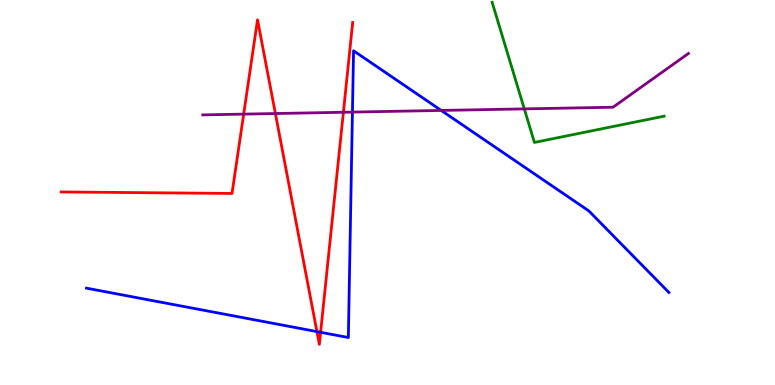[{'lines': ['blue', 'red'], 'intersections': [{'x': 4.09, 'y': 1.39}, {'x': 4.14, 'y': 1.37}]}, {'lines': ['green', 'red'], 'intersections': []}, {'lines': ['purple', 'red'], 'intersections': [{'x': 3.14, 'y': 7.04}, {'x': 3.55, 'y': 7.05}, {'x': 4.43, 'y': 7.08}]}, {'lines': ['blue', 'green'], 'intersections': []}, {'lines': ['blue', 'purple'], 'intersections': [{'x': 4.55, 'y': 7.09}, {'x': 5.69, 'y': 7.13}]}, {'lines': ['green', 'purple'], 'intersections': [{'x': 6.77, 'y': 7.17}]}]